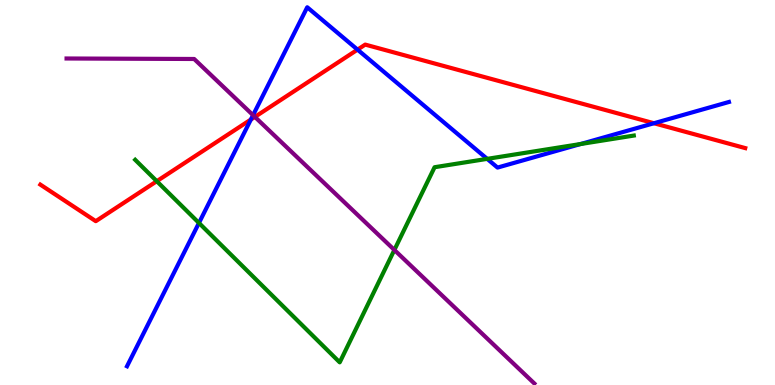[{'lines': ['blue', 'red'], 'intersections': [{'x': 3.24, 'y': 6.89}, {'x': 4.61, 'y': 8.71}, {'x': 8.44, 'y': 6.8}]}, {'lines': ['green', 'red'], 'intersections': [{'x': 2.02, 'y': 5.29}]}, {'lines': ['purple', 'red'], 'intersections': [{'x': 3.29, 'y': 6.96}]}, {'lines': ['blue', 'green'], 'intersections': [{'x': 2.57, 'y': 4.21}, {'x': 6.29, 'y': 5.87}, {'x': 7.49, 'y': 6.26}]}, {'lines': ['blue', 'purple'], 'intersections': [{'x': 3.27, 'y': 7.01}]}, {'lines': ['green', 'purple'], 'intersections': [{'x': 5.09, 'y': 3.51}]}]